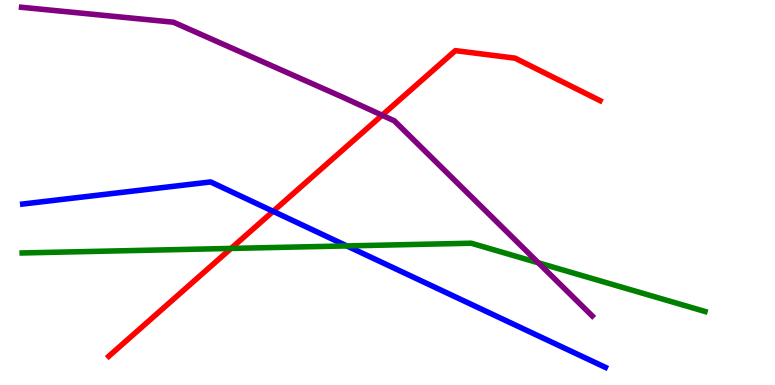[{'lines': ['blue', 'red'], 'intersections': [{'x': 3.52, 'y': 4.51}]}, {'lines': ['green', 'red'], 'intersections': [{'x': 2.98, 'y': 3.55}]}, {'lines': ['purple', 'red'], 'intersections': [{'x': 4.93, 'y': 7.01}]}, {'lines': ['blue', 'green'], 'intersections': [{'x': 4.48, 'y': 3.61}]}, {'lines': ['blue', 'purple'], 'intersections': []}, {'lines': ['green', 'purple'], 'intersections': [{'x': 6.95, 'y': 3.17}]}]